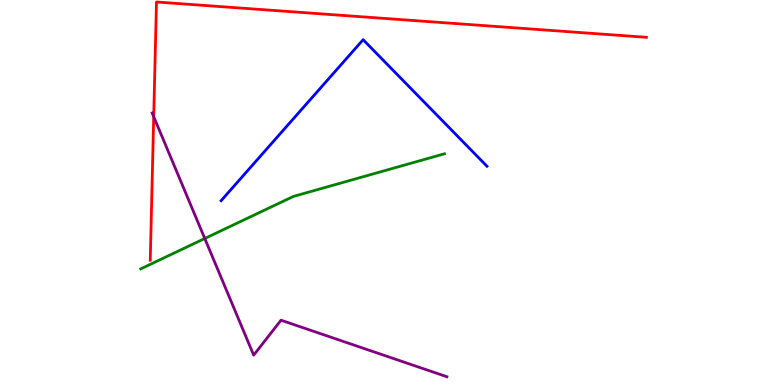[{'lines': ['blue', 'red'], 'intersections': []}, {'lines': ['green', 'red'], 'intersections': []}, {'lines': ['purple', 'red'], 'intersections': [{'x': 1.98, 'y': 6.97}]}, {'lines': ['blue', 'green'], 'intersections': []}, {'lines': ['blue', 'purple'], 'intersections': []}, {'lines': ['green', 'purple'], 'intersections': [{'x': 2.64, 'y': 3.81}]}]